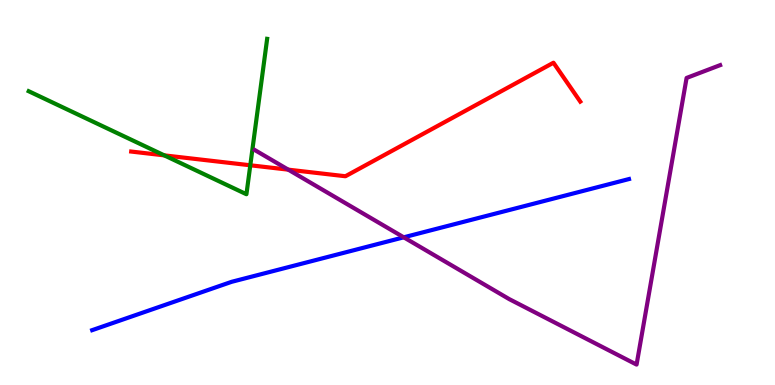[{'lines': ['blue', 'red'], 'intersections': []}, {'lines': ['green', 'red'], 'intersections': [{'x': 2.12, 'y': 5.96}, {'x': 3.23, 'y': 5.71}]}, {'lines': ['purple', 'red'], 'intersections': [{'x': 3.72, 'y': 5.59}]}, {'lines': ['blue', 'green'], 'intersections': []}, {'lines': ['blue', 'purple'], 'intersections': [{'x': 5.21, 'y': 3.84}]}, {'lines': ['green', 'purple'], 'intersections': []}]